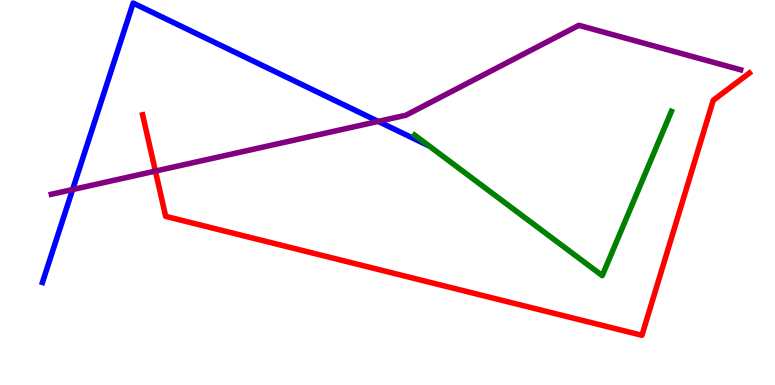[{'lines': ['blue', 'red'], 'intersections': []}, {'lines': ['green', 'red'], 'intersections': []}, {'lines': ['purple', 'red'], 'intersections': [{'x': 2.01, 'y': 5.56}]}, {'lines': ['blue', 'green'], 'intersections': []}, {'lines': ['blue', 'purple'], 'intersections': [{'x': 0.937, 'y': 5.08}, {'x': 4.88, 'y': 6.85}]}, {'lines': ['green', 'purple'], 'intersections': []}]